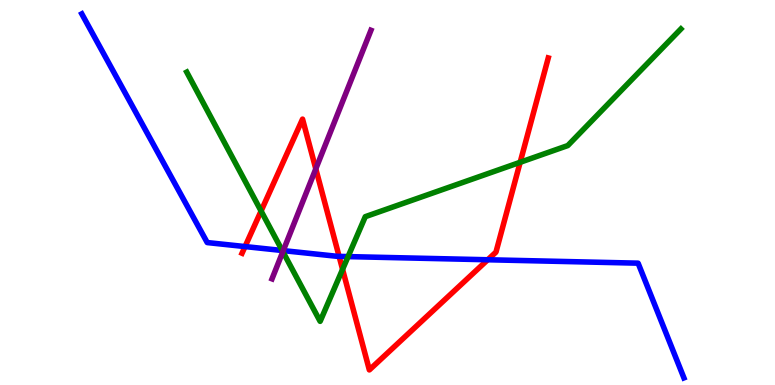[{'lines': ['blue', 'red'], 'intersections': [{'x': 3.16, 'y': 3.6}, {'x': 4.38, 'y': 3.34}, {'x': 6.29, 'y': 3.25}]}, {'lines': ['green', 'red'], 'intersections': [{'x': 3.37, 'y': 4.52}, {'x': 4.42, 'y': 3.0}, {'x': 6.71, 'y': 5.78}]}, {'lines': ['purple', 'red'], 'intersections': [{'x': 4.07, 'y': 5.61}]}, {'lines': ['blue', 'green'], 'intersections': [{'x': 3.64, 'y': 3.49}, {'x': 4.49, 'y': 3.34}]}, {'lines': ['blue', 'purple'], 'intersections': [{'x': 3.65, 'y': 3.49}]}, {'lines': ['green', 'purple'], 'intersections': [{'x': 3.65, 'y': 3.46}]}]